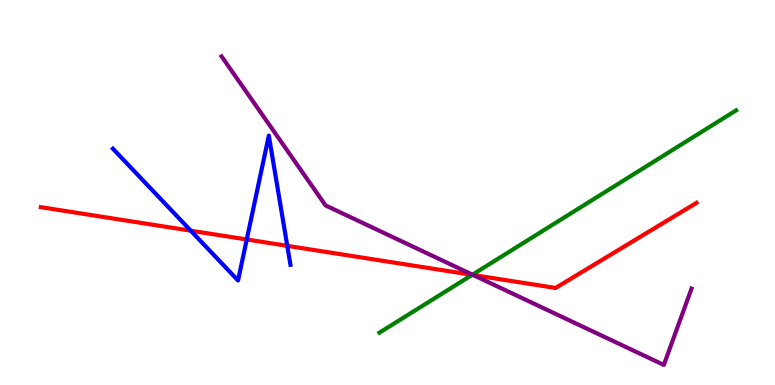[{'lines': ['blue', 'red'], 'intersections': [{'x': 2.46, 'y': 4.01}, {'x': 3.18, 'y': 3.78}, {'x': 3.71, 'y': 3.61}]}, {'lines': ['green', 'red'], 'intersections': [{'x': 6.09, 'y': 2.86}]}, {'lines': ['purple', 'red'], 'intersections': [{'x': 6.11, 'y': 2.86}]}, {'lines': ['blue', 'green'], 'intersections': []}, {'lines': ['blue', 'purple'], 'intersections': []}, {'lines': ['green', 'purple'], 'intersections': [{'x': 6.1, 'y': 2.87}]}]